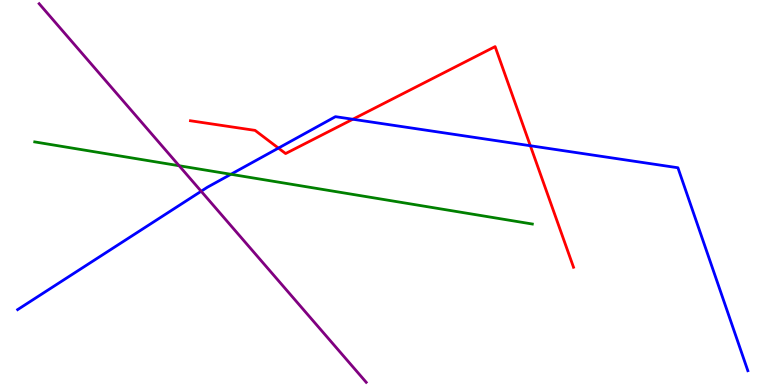[{'lines': ['blue', 'red'], 'intersections': [{'x': 3.59, 'y': 6.15}, {'x': 4.55, 'y': 6.9}, {'x': 6.84, 'y': 6.21}]}, {'lines': ['green', 'red'], 'intersections': []}, {'lines': ['purple', 'red'], 'intersections': []}, {'lines': ['blue', 'green'], 'intersections': [{'x': 2.98, 'y': 5.47}]}, {'lines': ['blue', 'purple'], 'intersections': [{'x': 2.6, 'y': 5.03}]}, {'lines': ['green', 'purple'], 'intersections': [{'x': 2.31, 'y': 5.7}]}]